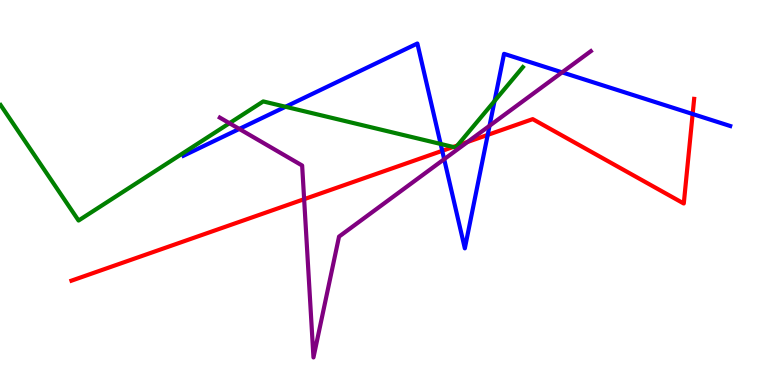[{'lines': ['blue', 'red'], 'intersections': [{'x': 5.71, 'y': 6.08}, {'x': 6.29, 'y': 6.5}, {'x': 8.94, 'y': 7.04}]}, {'lines': ['green', 'red'], 'intersections': [{'x': 5.85, 'y': 6.18}, {'x': 5.9, 'y': 6.22}]}, {'lines': ['purple', 'red'], 'intersections': [{'x': 3.92, 'y': 4.83}, {'x': 6.03, 'y': 6.31}]}, {'lines': ['blue', 'green'], 'intersections': [{'x': 3.68, 'y': 7.23}, {'x': 5.69, 'y': 6.26}, {'x': 6.38, 'y': 7.38}]}, {'lines': ['blue', 'purple'], 'intersections': [{'x': 3.09, 'y': 6.65}, {'x': 5.73, 'y': 5.87}, {'x': 6.32, 'y': 6.73}, {'x': 7.25, 'y': 8.12}]}, {'lines': ['green', 'purple'], 'intersections': [{'x': 2.96, 'y': 6.8}]}]